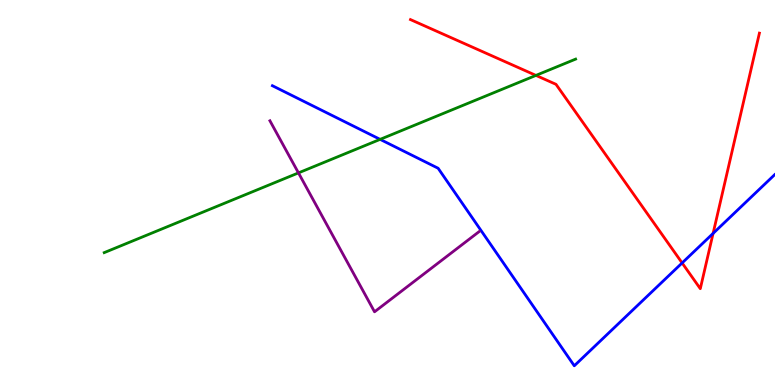[{'lines': ['blue', 'red'], 'intersections': [{'x': 8.8, 'y': 3.17}, {'x': 9.2, 'y': 3.94}]}, {'lines': ['green', 'red'], 'intersections': [{'x': 6.92, 'y': 8.04}]}, {'lines': ['purple', 'red'], 'intersections': []}, {'lines': ['blue', 'green'], 'intersections': [{'x': 4.9, 'y': 6.38}]}, {'lines': ['blue', 'purple'], 'intersections': []}, {'lines': ['green', 'purple'], 'intersections': [{'x': 3.85, 'y': 5.51}]}]